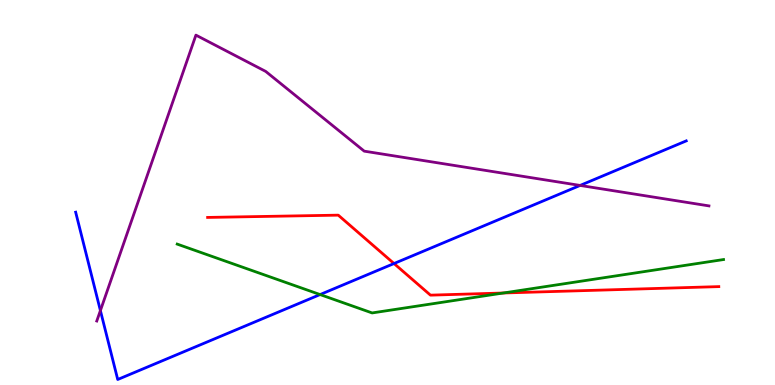[{'lines': ['blue', 'red'], 'intersections': [{'x': 5.08, 'y': 3.16}]}, {'lines': ['green', 'red'], 'intersections': [{'x': 6.49, 'y': 2.39}]}, {'lines': ['purple', 'red'], 'intersections': []}, {'lines': ['blue', 'green'], 'intersections': [{'x': 4.13, 'y': 2.35}]}, {'lines': ['blue', 'purple'], 'intersections': [{'x': 1.3, 'y': 1.93}, {'x': 7.49, 'y': 5.18}]}, {'lines': ['green', 'purple'], 'intersections': []}]